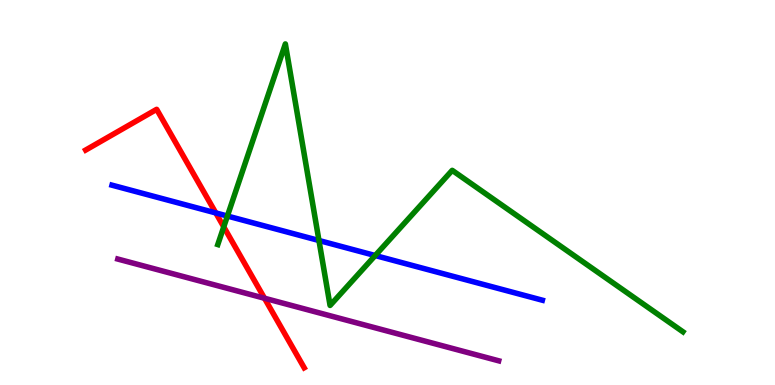[{'lines': ['blue', 'red'], 'intersections': [{'x': 2.78, 'y': 4.47}]}, {'lines': ['green', 'red'], 'intersections': [{'x': 2.89, 'y': 4.11}]}, {'lines': ['purple', 'red'], 'intersections': [{'x': 3.41, 'y': 2.25}]}, {'lines': ['blue', 'green'], 'intersections': [{'x': 2.93, 'y': 4.39}, {'x': 4.12, 'y': 3.75}, {'x': 4.84, 'y': 3.36}]}, {'lines': ['blue', 'purple'], 'intersections': []}, {'lines': ['green', 'purple'], 'intersections': []}]